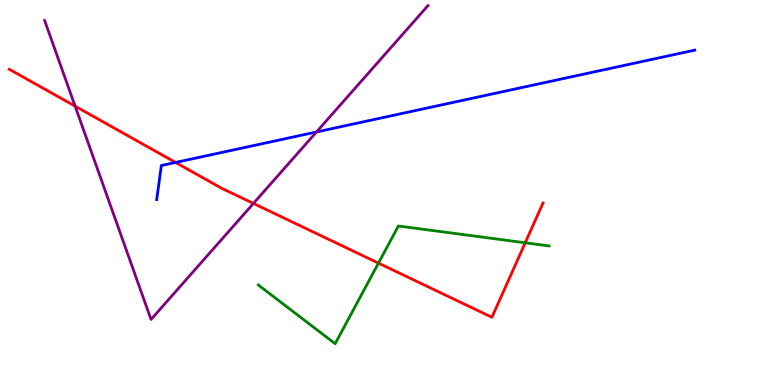[{'lines': ['blue', 'red'], 'intersections': [{'x': 2.27, 'y': 5.78}]}, {'lines': ['green', 'red'], 'intersections': [{'x': 4.88, 'y': 3.17}, {'x': 6.78, 'y': 3.69}]}, {'lines': ['purple', 'red'], 'intersections': [{'x': 0.969, 'y': 7.24}, {'x': 3.27, 'y': 4.72}]}, {'lines': ['blue', 'green'], 'intersections': []}, {'lines': ['blue', 'purple'], 'intersections': [{'x': 4.08, 'y': 6.57}]}, {'lines': ['green', 'purple'], 'intersections': []}]